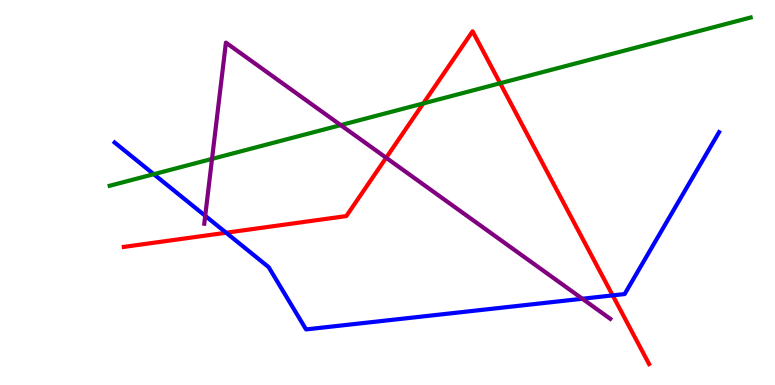[{'lines': ['blue', 'red'], 'intersections': [{'x': 2.92, 'y': 3.96}, {'x': 7.91, 'y': 2.33}]}, {'lines': ['green', 'red'], 'intersections': [{'x': 5.46, 'y': 7.31}, {'x': 6.45, 'y': 7.84}]}, {'lines': ['purple', 'red'], 'intersections': [{'x': 4.98, 'y': 5.9}]}, {'lines': ['blue', 'green'], 'intersections': [{'x': 1.98, 'y': 5.48}]}, {'lines': ['blue', 'purple'], 'intersections': [{'x': 2.65, 'y': 4.39}, {'x': 7.51, 'y': 2.24}]}, {'lines': ['green', 'purple'], 'intersections': [{'x': 2.74, 'y': 5.87}, {'x': 4.4, 'y': 6.75}]}]